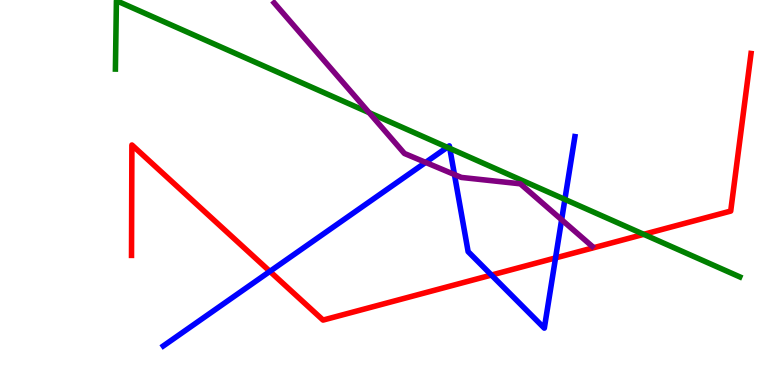[{'lines': ['blue', 'red'], 'intersections': [{'x': 3.48, 'y': 2.95}, {'x': 6.34, 'y': 2.86}, {'x': 7.17, 'y': 3.3}]}, {'lines': ['green', 'red'], 'intersections': [{'x': 8.31, 'y': 3.91}]}, {'lines': ['purple', 'red'], 'intersections': []}, {'lines': ['blue', 'green'], 'intersections': [{'x': 5.77, 'y': 6.17}, {'x': 5.8, 'y': 6.15}, {'x': 7.29, 'y': 4.82}]}, {'lines': ['blue', 'purple'], 'intersections': [{'x': 5.49, 'y': 5.78}, {'x': 5.86, 'y': 5.47}, {'x': 7.25, 'y': 4.29}]}, {'lines': ['green', 'purple'], 'intersections': [{'x': 4.76, 'y': 7.07}]}]